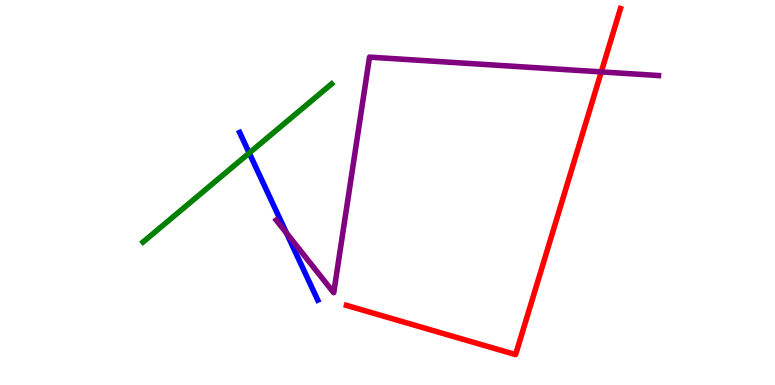[{'lines': ['blue', 'red'], 'intersections': []}, {'lines': ['green', 'red'], 'intersections': []}, {'lines': ['purple', 'red'], 'intersections': [{'x': 7.76, 'y': 8.13}]}, {'lines': ['blue', 'green'], 'intersections': [{'x': 3.22, 'y': 6.03}]}, {'lines': ['blue', 'purple'], 'intersections': [{'x': 3.7, 'y': 3.94}]}, {'lines': ['green', 'purple'], 'intersections': []}]